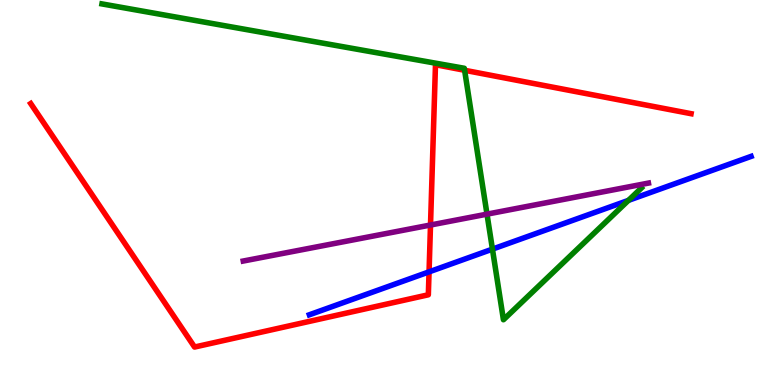[{'lines': ['blue', 'red'], 'intersections': [{'x': 5.54, 'y': 2.94}]}, {'lines': ['green', 'red'], 'intersections': [{'x': 6.0, 'y': 8.17}]}, {'lines': ['purple', 'red'], 'intersections': [{'x': 5.55, 'y': 4.16}]}, {'lines': ['blue', 'green'], 'intersections': [{'x': 6.35, 'y': 3.53}, {'x': 8.11, 'y': 4.8}]}, {'lines': ['blue', 'purple'], 'intersections': []}, {'lines': ['green', 'purple'], 'intersections': [{'x': 6.28, 'y': 4.44}]}]